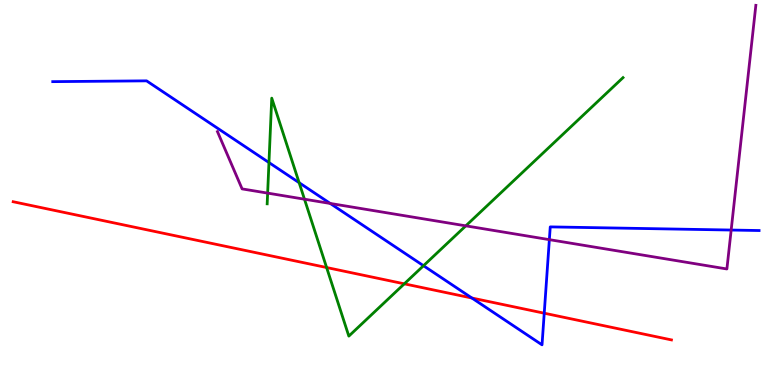[{'lines': ['blue', 'red'], 'intersections': [{'x': 6.09, 'y': 2.26}, {'x': 7.02, 'y': 1.86}]}, {'lines': ['green', 'red'], 'intersections': [{'x': 4.21, 'y': 3.05}, {'x': 5.22, 'y': 2.63}]}, {'lines': ['purple', 'red'], 'intersections': []}, {'lines': ['blue', 'green'], 'intersections': [{'x': 3.47, 'y': 5.78}, {'x': 3.86, 'y': 5.25}, {'x': 5.46, 'y': 3.1}]}, {'lines': ['blue', 'purple'], 'intersections': [{'x': 4.26, 'y': 4.72}, {'x': 7.09, 'y': 3.78}, {'x': 9.43, 'y': 4.02}]}, {'lines': ['green', 'purple'], 'intersections': [{'x': 3.45, 'y': 4.98}, {'x': 3.93, 'y': 4.83}, {'x': 6.01, 'y': 4.13}]}]